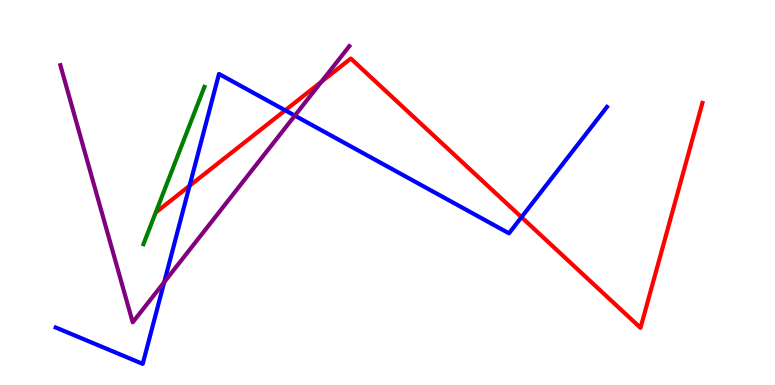[{'lines': ['blue', 'red'], 'intersections': [{'x': 2.45, 'y': 5.17}, {'x': 3.68, 'y': 7.13}, {'x': 6.73, 'y': 4.36}]}, {'lines': ['green', 'red'], 'intersections': []}, {'lines': ['purple', 'red'], 'intersections': [{'x': 4.15, 'y': 7.88}]}, {'lines': ['blue', 'green'], 'intersections': []}, {'lines': ['blue', 'purple'], 'intersections': [{'x': 2.12, 'y': 2.67}, {'x': 3.8, 'y': 7.0}]}, {'lines': ['green', 'purple'], 'intersections': []}]